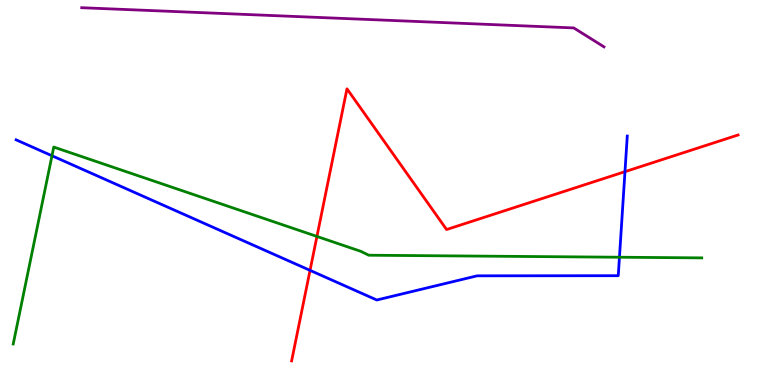[{'lines': ['blue', 'red'], 'intersections': [{'x': 4.0, 'y': 2.98}, {'x': 8.06, 'y': 5.54}]}, {'lines': ['green', 'red'], 'intersections': [{'x': 4.09, 'y': 3.86}]}, {'lines': ['purple', 'red'], 'intersections': []}, {'lines': ['blue', 'green'], 'intersections': [{'x': 0.671, 'y': 5.95}, {'x': 7.99, 'y': 3.32}]}, {'lines': ['blue', 'purple'], 'intersections': []}, {'lines': ['green', 'purple'], 'intersections': []}]